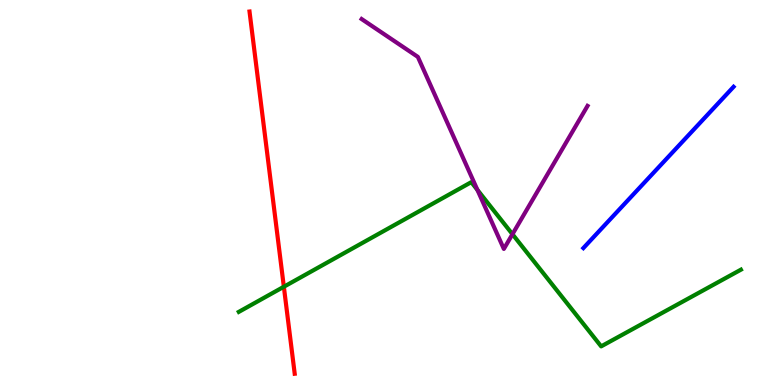[{'lines': ['blue', 'red'], 'intersections': []}, {'lines': ['green', 'red'], 'intersections': [{'x': 3.66, 'y': 2.55}]}, {'lines': ['purple', 'red'], 'intersections': []}, {'lines': ['blue', 'green'], 'intersections': []}, {'lines': ['blue', 'purple'], 'intersections': []}, {'lines': ['green', 'purple'], 'intersections': [{'x': 6.16, 'y': 5.07}, {'x': 6.61, 'y': 3.92}]}]